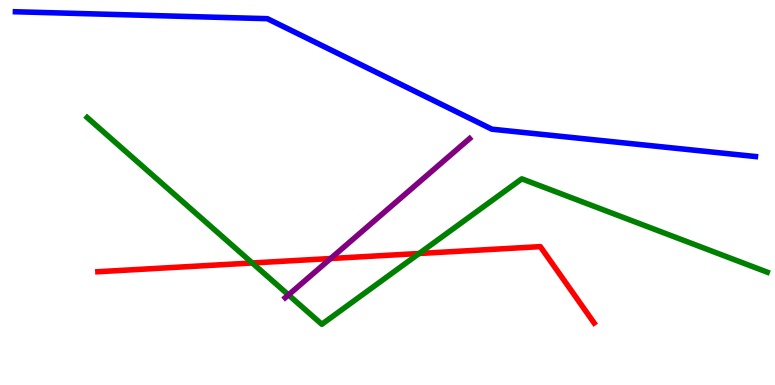[{'lines': ['blue', 'red'], 'intersections': []}, {'lines': ['green', 'red'], 'intersections': [{'x': 3.25, 'y': 3.17}, {'x': 5.41, 'y': 3.42}]}, {'lines': ['purple', 'red'], 'intersections': [{'x': 4.27, 'y': 3.29}]}, {'lines': ['blue', 'green'], 'intersections': []}, {'lines': ['blue', 'purple'], 'intersections': []}, {'lines': ['green', 'purple'], 'intersections': [{'x': 3.72, 'y': 2.34}]}]